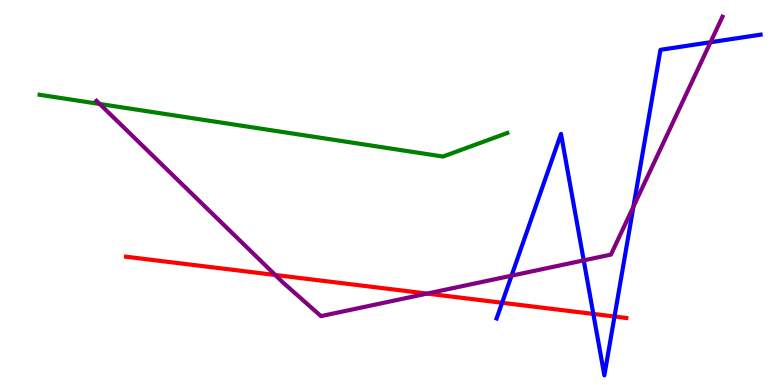[{'lines': ['blue', 'red'], 'intersections': [{'x': 6.48, 'y': 2.14}, {'x': 7.66, 'y': 1.85}, {'x': 7.93, 'y': 1.78}]}, {'lines': ['green', 'red'], 'intersections': []}, {'lines': ['purple', 'red'], 'intersections': [{'x': 3.55, 'y': 2.86}, {'x': 5.51, 'y': 2.37}]}, {'lines': ['blue', 'green'], 'intersections': []}, {'lines': ['blue', 'purple'], 'intersections': [{'x': 6.6, 'y': 2.84}, {'x': 7.53, 'y': 3.24}, {'x': 8.17, 'y': 4.63}, {'x': 9.17, 'y': 8.9}]}, {'lines': ['green', 'purple'], 'intersections': [{'x': 1.29, 'y': 7.3}]}]